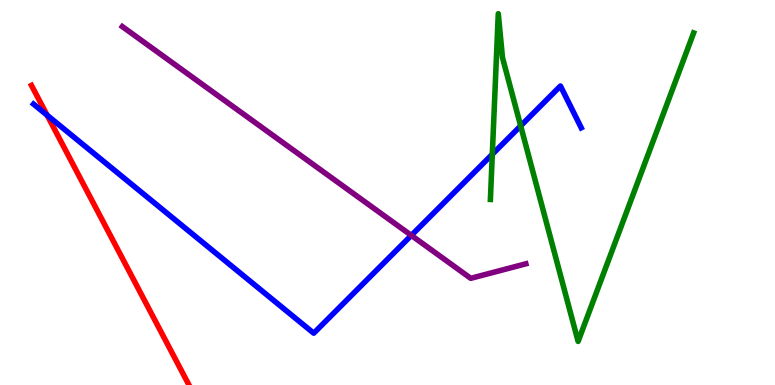[{'lines': ['blue', 'red'], 'intersections': [{'x': 0.608, 'y': 7.01}]}, {'lines': ['green', 'red'], 'intersections': []}, {'lines': ['purple', 'red'], 'intersections': []}, {'lines': ['blue', 'green'], 'intersections': [{'x': 6.35, 'y': 5.99}, {'x': 6.72, 'y': 6.73}]}, {'lines': ['blue', 'purple'], 'intersections': [{'x': 5.31, 'y': 3.89}]}, {'lines': ['green', 'purple'], 'intersections': []}]